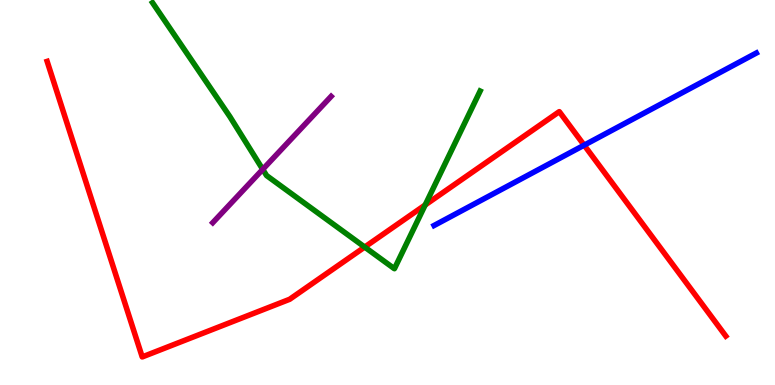[{'lines': ['blue', 'red'], 'intersections': [{'x': 7.54, 'y': 6.23}]}, {'lines': ['green', 'red'], 'intersections': [{'x': 4.71, 'y': 3.58}, {'x': 5.49, 'y': 4.68}]}, {'lines': ['purple', 'red'], 'intersections': []}, {'lines': ['blue', 'green'], 'intersections': []}, {'lines': ['blue', 'purple'], 'intersections': []}, {'lines': ['green', 'purple'], 'intersections': [{'x': 3.39, 'y': 5.6}]}]